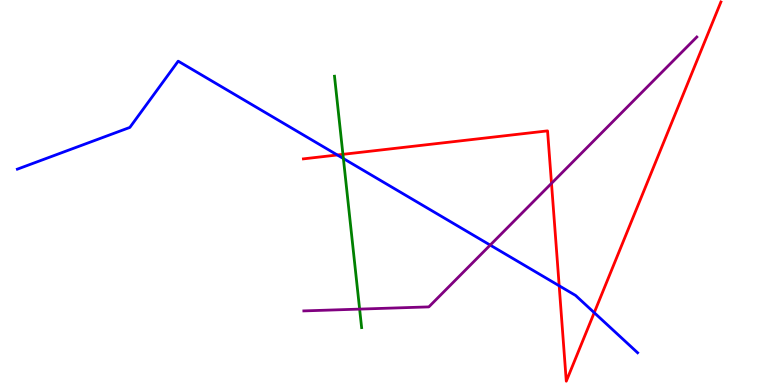[{'lines': ['blue', 'red'], 'intersections': [{'x': 4.35, 'y': 5.97}, {'x': 7.22, 'y': 2.58}, {'x': 7.67, 'y': 1.88}]}, {'lines': ['green', 'red'], 'intersections': [{'x': 4.42, 'y': 5.99}]}, {'lines': ['purple', 'red'], 'intersections': [{'x': 7.12, 'y': 5.24}]}, {'lines': ['blue', 'green'], 'intersections': [{'x': 4.43, 'y': 5.88}]}, {'lines': ['blue', 'purple'], 'intersections': [{'x': 6.33, 'y': 3.63}]}, {'lines': ['green', 'purple'], 'intersections': [{'x': 4.64, 'y': 1.97}]}]